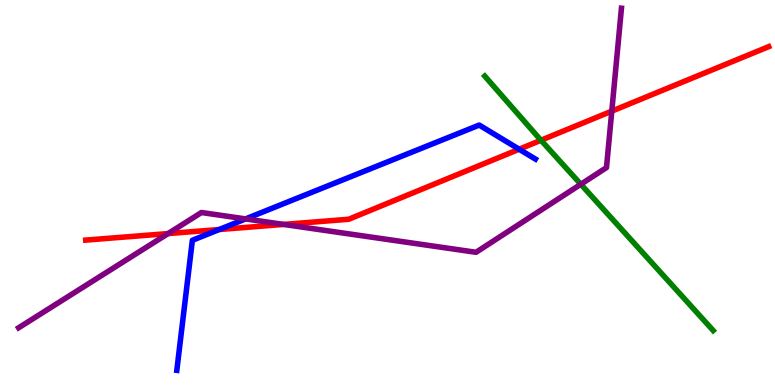[{'lines': ['blue', 'red'], 'intersections': [{'x': 2.83, 'y': 4.04}, {'x': 6.7, 'y': 6.12}]}, {'lines': ['green', 'red'], 'intersections': [{'x': 6.98, 'y': 6.36}]}, {'lines': ['purple', 'red'], 'intersections': [{'x': 2.17, 'y': 3.93}, {'x': 3.66, 'y': 4.17}, {'x': 7.89, 'y': 7.11}]}, {'lines': ['blue', 'green'], 'intersections': []}, {'lines': ['blue', 'purple'], 'intersections': [{'x': 3.17, 'y': 4.31}]}, {'lines': ['green', 'purple'], 'intersections': [{'x': 7.49, 'y': 5.21}]}]